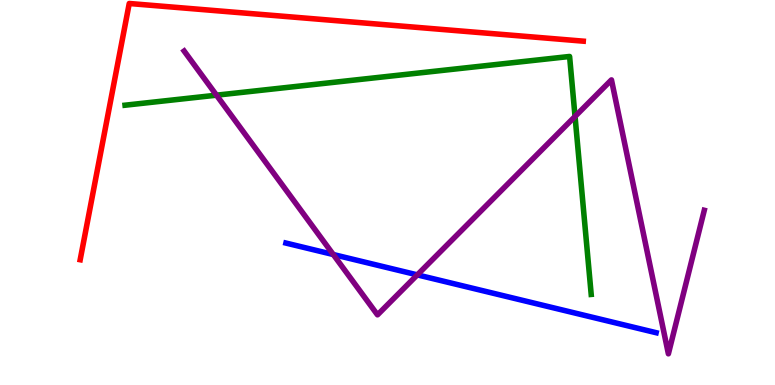[{'lines': ['blue', 'red'], 'intersections': []}, {'lines': ['green', 'red'], 'intersections': []}, {'lines': ['purple', 'red'], 'intersections': []}, {'lines': ['blue', 'green'], 'intersections': []}, {'lines': ['blue', 'purple'], 'intersections': [{'x': 4.3, 'y': 3.39}, {'x': 5.38, 'y': 2.86}]}, {'lines': ['green', 'purple'], 'intersections': [{'x': 2.79, 'y': 7.53}, {'x': 7.42, 'y': 6.98}]}]